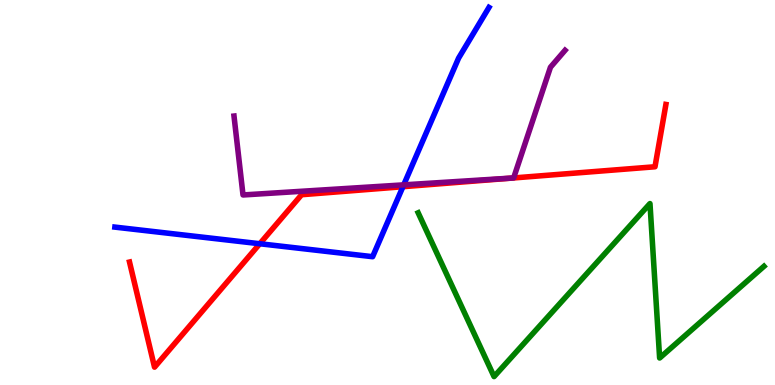[{'lines': ['blue', 'red'], 'intersections': [{'x': 3.35, 'y': 3.67}, {'x': 5.2, 'y': 5.15}]}, {'lines': ['green', 'red'], 'intersections': []}, {'lines': ['purple', 'red'], 'intersections': []}, {'lines': ['blue', 'green'], 'intersections': []}, {'lines': ['blue', 'purple'], 'intersections': [{'x': 5.21, 'y': 5.2}]}, {'lines': ['green', 'purple'], 'intersections': []}]